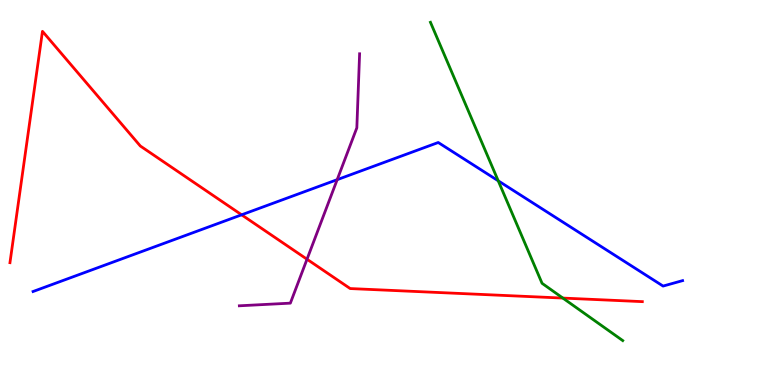[{'lines': ['blue', 'red'], 'intersections': [{'x': 3.12, 'y': 4.42}]}, {'lines': ['green', 'red'], 'intersections': [{'x': 7.26, 'y': 2.26}]}, {'lines': ['purple', 'red'], 'intersections': [{'x': 3.96, 'y': 3.27}]}, {'lines': ['blue', 'green'], 'intersections': [{'x': 6.43, 'y': 5.3}]}, {'lines': ['blue', 'purple'], 'intersections': [{'x': 4.35, 'y': 5.33}]}, {'lines': ['green', 'purple'], 'intersections': []}]